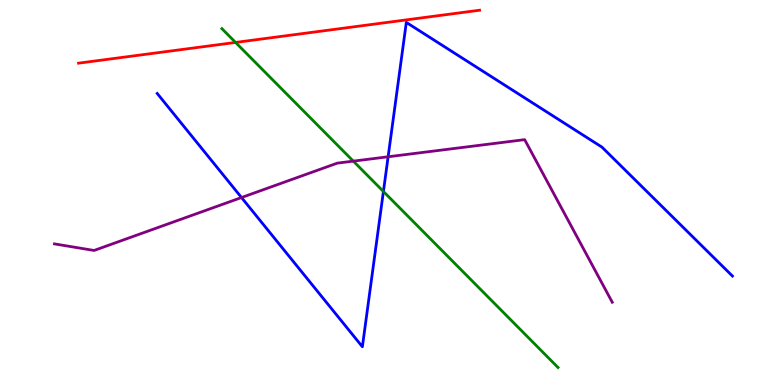[{'lines': ['blue', 'red'], 'intersections': []}, {'lines': ['green', 'red'], 'intersections': [{'x': 3.04, 'y': 8.9}]}, {'lines': ['purple', 'red'], 'intersections': []}, {'lines': ['blue', 'green'], 'intersections': [{'x': 4.95, 'y': 5.03}]}, {'lines': ['blue', 'purple'], 'intersections': [{'x': 3.12, 'y': 4.87}, {'x': 5.01, 'y': 5.93}]}, {'lines': ['green', 'purple'], 'intersections': [{'x': 4.56, 'y': 5.81}]}]